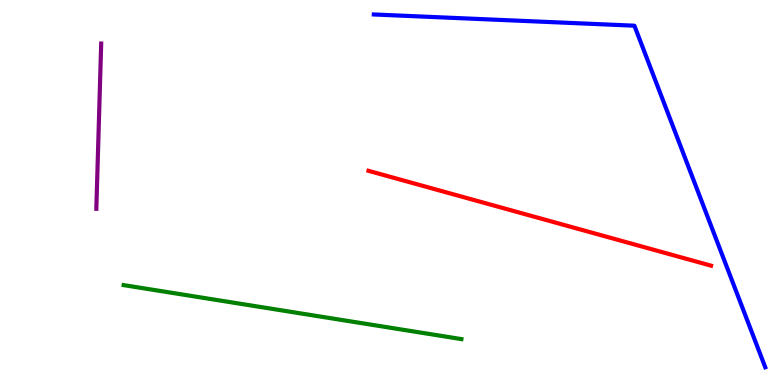[{'lines': ['blue', 'red'], 'intersections': []}, {'lines': ['green', 'red'], 'intersections': []}, {'lines': ['purple', 'red'], 'intersections': []}, {'lines': ['blue', 'green'], 'intersections': []}, {'lines': ['blue', 'purple'], 'intersections': []}, {'lines': ['green', 'purple'], 'intersections': []}]